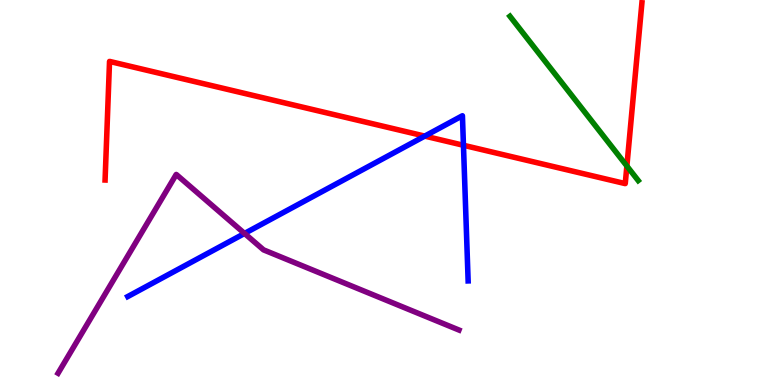[{'lines': ['blue', 'red'], 'intersections': [{'x': 5.48, 'y': 6.46}, {'x': 5.98, 'y': 6.23}]}, {'lines': ['green', 'red'], 'intersections': [{'x': 8.09, 'y': 5.69}]}, {'lines': ['purple', 'red'], 'intersections': []}, {'lines': ['blue', 'green'], 'intersections': []}, {'lines': ['blue', 'purple'], 'intersections': [{'x': 3.16, 'y': 3.94}]}, {'lines': ['green', 'purple'], 'intersections': []}]